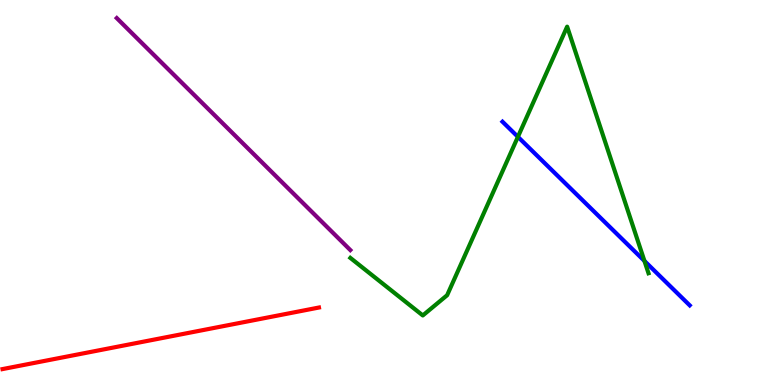[{'lines': ['blue', 'red'], 'intersections': []}, {'lines': ['green', 'red'], 'intersections': []}, {'lines': ['purple', 'red'], 'intersections': []}, {'lines': ['blue', 'green'], 'intersections': [{'x': 6.68, 'y': 6.45}, {'x': 8.32, 'y': 3.22}]}, {'lines': ['blue', 'purple'], 'intersections': []}, {'lines': ['green', 'purple'], 'intersections': []}]